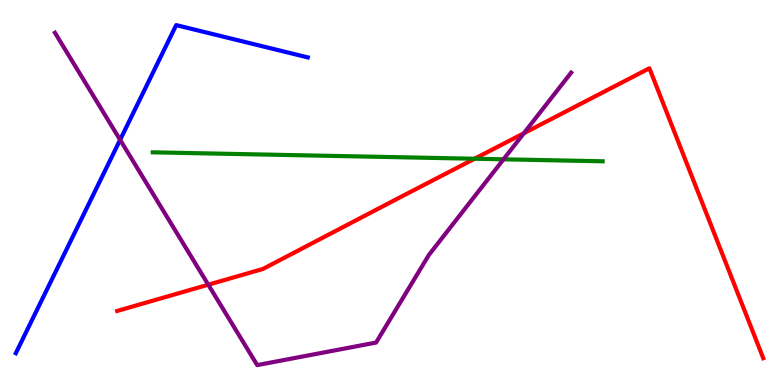[{'lines': ['blue', 'red'], 'intersections': []}, {'lines': ['green', 'red'], 'intersections': [{'x': 6.12, 'y': 5.88}]}, {'lines': ['purple', 'red'], 'intersections': [{'x': 2.69, 'y': 2.61}, {'x': 6.76, 'y': 6.54}]}, {'lines': ['blue', 'green'], 'intersections': []}, {'lines': ['blue', 'purple'], 'intersections': [{'x': 1.55, 'y': 6.37}]}, {'lines': ['green', 'purple'], 'intersections': [{'x': 6.5, 'y': 5.86}]}]